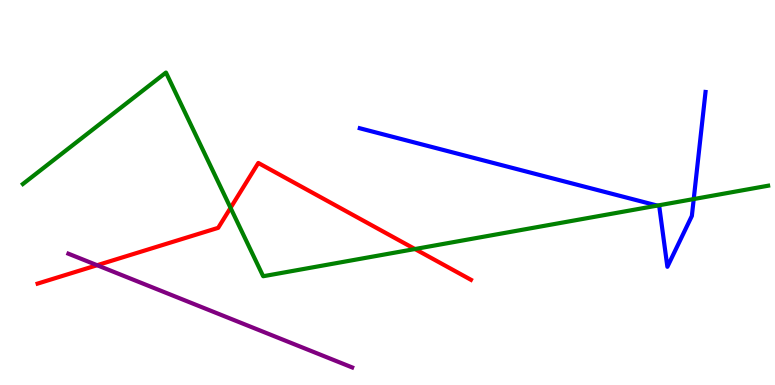[{'lines': ['blue', 'red'], 'intersections': []}, {'lines': ['green', 'red'], 'intersections': [{'x': 2.97, 'y': 4.6}, {'x': 5.35, 'y': 3.53}]}, {'lines': ['purple', 'red'], 'intersections': [{'x': 1.25, 'y': 3.11}]}, {'lines': ['blue', 'green'], 'intersections': [{'x': 8.48, 'y': 4.66}, {'x': 8.95, 'y': 4.83}]}, {'lines': ['blue', 'purple'], 'intersections': []}, {'lines': ['green', 'purple'], 'intersections': []}]